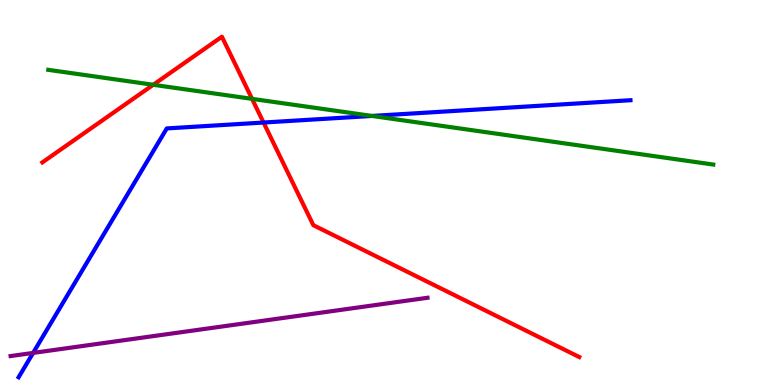[{'lines': ['blue', 'red'], 'intersections': [{'x': 3.4, 'y': 6.82}]}, {'lines': ['green', 'red'], 'intersections': [{'x': 1.98, 'y': 7.8}, {'x': 3.25, 'y': 7.43}]}, {'lines': ['purple', 'red'], 'intersections': []}, {'lines': ['blue', 'green'], 'intersections': [{'x': 4.8, 'y': 6.99}]}, {'lines': ['blue', 'purple'], 'intersections': [{'x': 0.427, 'y': 0.833}]}, {'lines': ['green', 'purple'], 'intersections': []}]